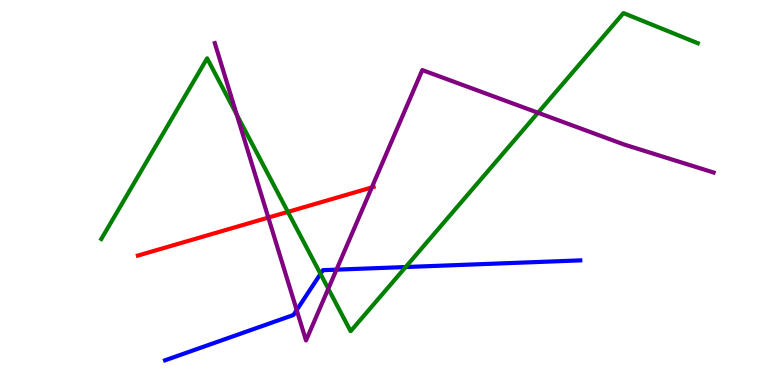[{'lines': ['blue', 'red'], 'intersections': []}, {'lines': ['green', 'red'], 'intersections': [{'x': 3.71, 'y': 4.5}]}, {'lines': ['purple', 'red'], 'intersections': [{'x': 3.46, 'y': 4.35}, {'x': 4.8, 'y': 5.13}]}, {'lines': ['blue', 'green'], 'intersections': [{'x': 4.14, 'y': 2.89}, {'x': 5.23, 'y': 3.06}]}, {'lines': ['blue', 'purple'], 'intersections': [{'x': 3.83, 'y': 1.95}, {'x': 4.34, 'y': 3.0}]}, {'lines': ['green', 'purple'], 'intersections': [{'x': 3.05, 'y': 7.02}, {'x': 4.24, 'y': 2.5}, {'x': 6.94, 'y': 7.07}]}]